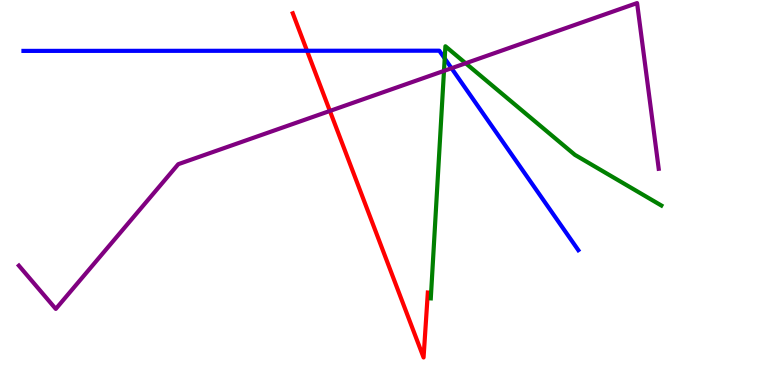[{'lines': ['blue', 'red'], 'intersections': [{'x': 3.96, 'y': 8.68}]}, {'lines': ['green', 'red'], 'intersections': []}, {'lines': ['purple', 'red'], 'intersections': [{'x': 4.26, 'y': 7.12}]}, {'lines': ['blue', 'green'], 'intersections': [{'x': 5.74, 'y': 8.48}]}, {'lines': ['blue', 'purple'], 'intersections': [{'x': 5.83, 'y': 8.23}]}, {'lines': ['green', 'purple'], 'intersections': [{'x': 5.73, 'y': 8.16}, {'x': 6.01, 'y': 8.36}]}]